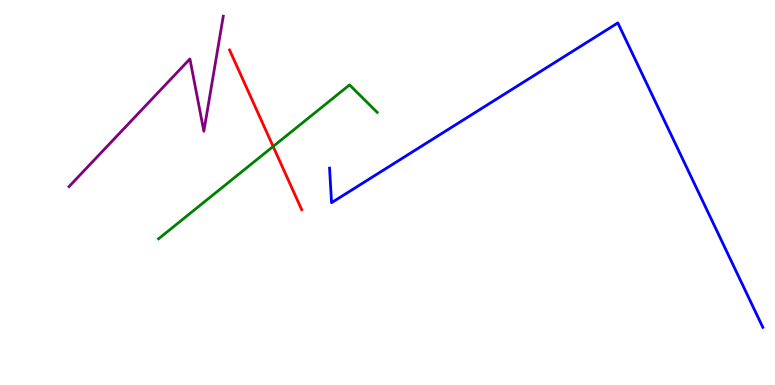[{'lines': ['blue', 'red'], 'intersections': []}, {'lines': ['green', 'red'], 'intersections': [{'x': 3.52, 'y': 6.2}]}, {'lines': ['purple', 'red'], 'intersections': []}, {'lines': ['blue', 'green'], 'intersections': []}, {'lines': ['blue', 'purple'], 'intersections': []}, {'lines': ['green', 'purple'], 'intersections': []}]